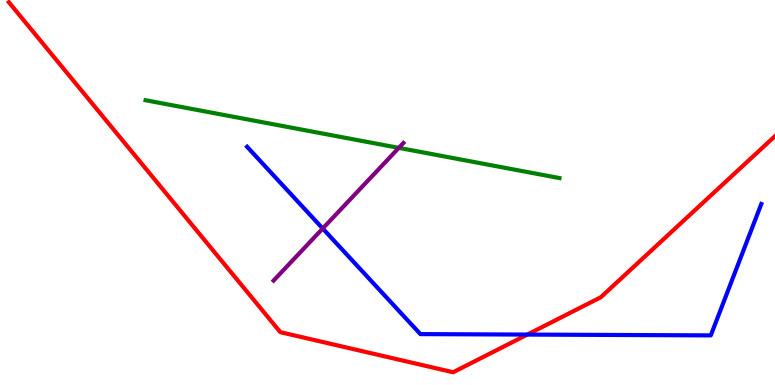[{'lines': ['blue', 'red'], 'intersections': [{'x': 6.8, 'y': 1.31}]}, {'lines': ['green', 'red'], 'intersections': []}, {'lines': ['purple', 'red'], 'intersections': []}, {'lines': ['blue', 'green'], 'intersections': []}, {'lines': ['blue', 'purple'], 'intersections': [{'x': 4.16, 'y': 4.06}]}, {'lines': ['green', 'purple'], 'intersections': [{'x': 5.15, 'y': 6.16}]}]